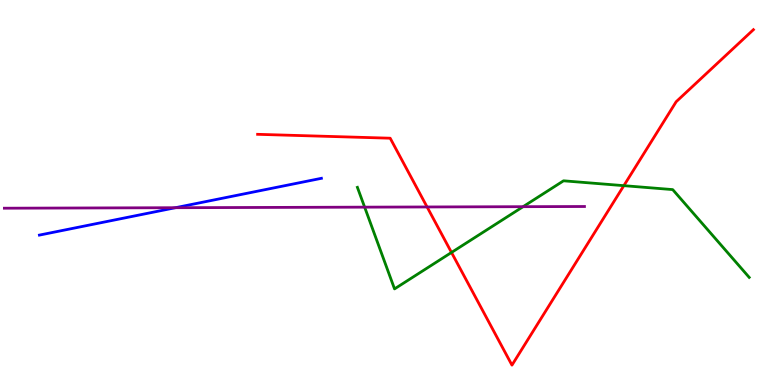[{'lines': ['blue', 'red'], 'intersections': []}, {'lines': ['green', 'red'], 'intersections': [{'x': 5.83, 'y': 3.44}, {'x': 8.05, 'y': 5.18}]}, {'lines': ['purple', 'red'], 'intersections': [{'x': 5.51, 'y': 4.62}]}, {'lines': ['blue', 'green'], 'intersections': []}, {'lines': ['blue', 'purple'], 'intersections': [{'x': 2.26, 'y': 4.61}]}, {'lines': ['green', 'purple'], 'intersections': [{'x': 4.71, 'y': 4.62}, {'x': 6.75, 'y': 4.63}]}]